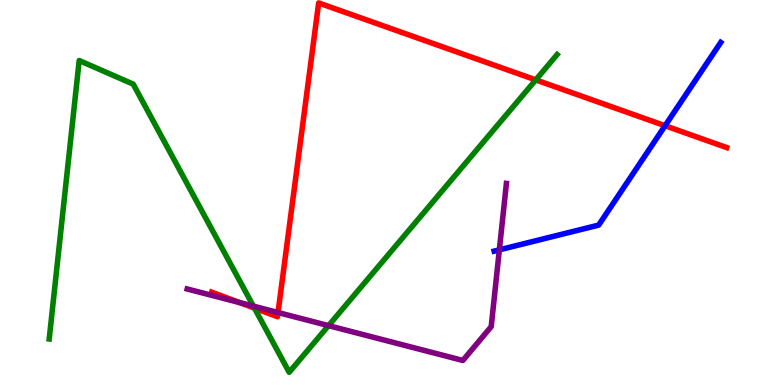[{'lines': ['blue', 'red'], 'intersections': [{'x': 8.58, 'y': 6.73}]}, {'lines': ['green', 'red'], 'intersections': [{'x': 3.28, 'y': 2.0}, {'x': 6.91, 'y': 7.93}]}, {'lines': ['purple', 'red'], 'intersections': [{'x': 3.09, 'y': 2.14}, {'x': 3.59, 'y': 1.88}]}, {'lines': ['blue', 'green'], 'intersections': []}, {'lines': ['blue', 'purple'], 'intersections': [{'x': 6.44, 'y': 3.51}]}, {'lines': ['green', 'purple'], 'intersections': [{'x': 3.27, 'y': 2.05}, {'x': 4.24, 'y': 1.54}]}]